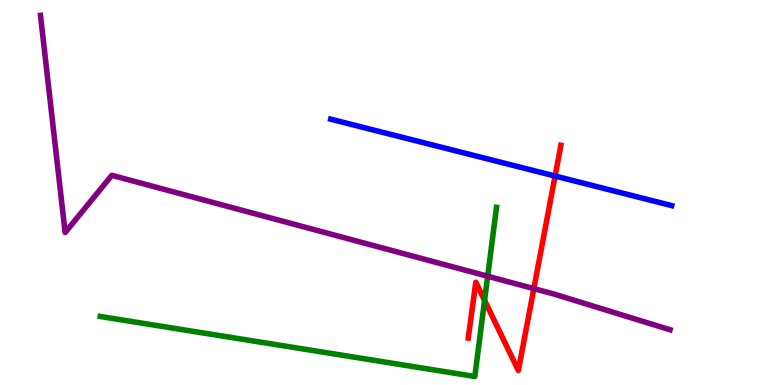[{'lines': ['blue', 'red'], 'intersections': [{'x': 7.16, 'y': 5.43}]}, {'lines': ['green', 'red'], 'intersections': [{'x': 6.25, 'y': 2.2}]}, {'lines': ['purple', 'red'], 'intersections': [{'x': 6.89, 'y': 2.5}]}, {'lines': ['blue', 'green'], 'intersections': []}, {'lines': ['blue', 'purple'], 'intersections': []}, {'lines': ['green', 'purple'], 'intersections': [{'x': 6.29, 'y': 2.83}]}]